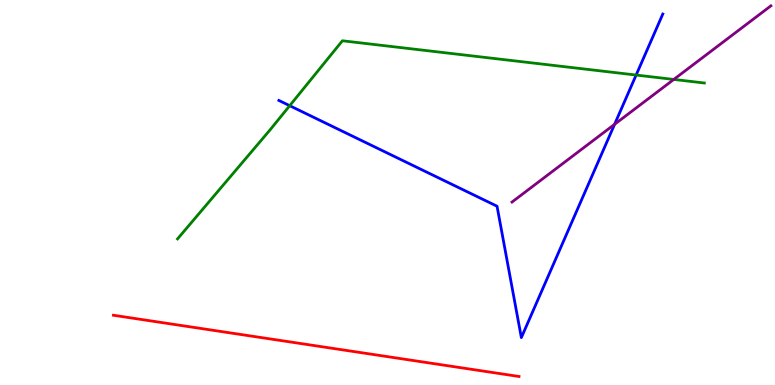[{'lines': ['blue', 'red'], 'intersections': []}, {'lines': ['green', 'red'], 'intersections': []}, {'lines': ['purple', 'red'], 'intersections': []}, {'lines': ['blue', 'green'], 'intersections': [{'x': 3.74, 'y': 7.25}, {'x': 8.21, 'y': 8.05}]}, {'lines': ['blue', 'purple'], 'intersections': [{'x': 7.93, 'y': 6.77}]}, {'lines': ['green', 'purple'], 'intersections': [{'x': 8.69, 'y': 7.94}]}]